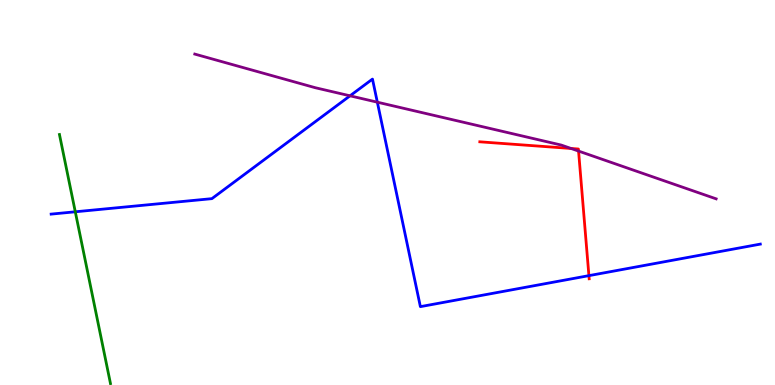[{'lines': ['blue', 'red'], 'intersections': [{'x': 7.6, 'y': 2.84}]}, {'lines': ['green', 'red'], 'intersections': []}, {'lines': ['purple', 'red'], 'intersections': [{'x': 7.37, 'y': 6.14}, {'x': 7.47, 'y': 6.08}]}, {'lines': ['blue', 'green'], 'intersections': [{'x': 0.971, 'y': 4.5}]}, {'lines': ['blue', 'purple'], 'intersections': [{'x': 4.52, 'y': 7.51}, {'x': 4.87, 'y': 7.35}]}, {'lines': ['green', 'purple'], 'intersections': []}]